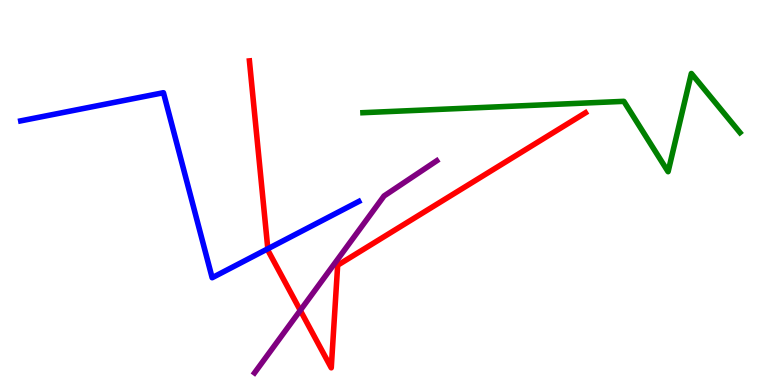[{'lines': ['blue', 'red'], 'intersections': [{'x': 3.46, 'y': 3.54}]}, {'lines': ['green', 'red'], 'intersections': []}, {'lines': ['purple', 'red'], 'intersections': [{'x': 3.87, 'y': 1.94}]}, {'lines': ['blue', 'green'], 'intersections': []}, {'lines': ['blue', 'purple'], 'intersections': []}, {'lines': ['green', 'purple'], 'intersections': []}]